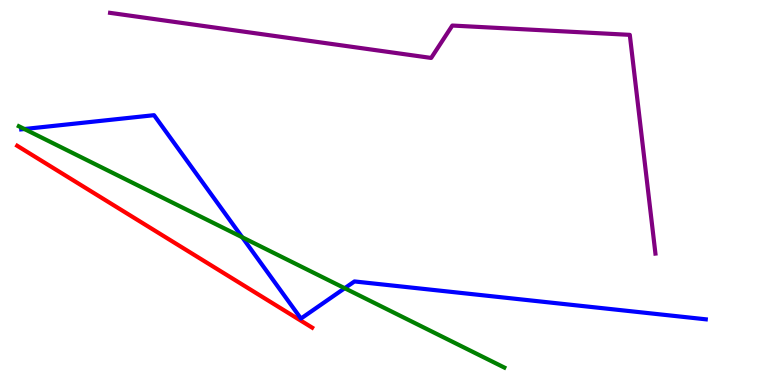[{'lines': ['blue', 'red'], 'intersections': []}, {'lines': ['green', 'red'], 'intersections': []}, {'lines': ['purple', 'red'], 'intersections': []}, {'lines': ['blue', 'green'], 'intersections': [{'x': 0.315, 'y': 6.65}, {'x': 3.13, 'y': 3.84}, {'x': 4.45, 'y': 2.51}]}, {'lines': ['blue', 'purple'], 'intersections': []}, {'lines': ['green', 'purple'], 'intersections': []}]